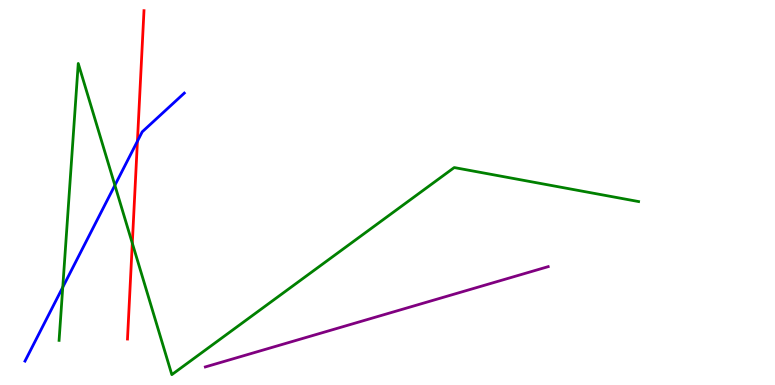[{'lines': ['blue', 'red'], 'intersections': [{'x': 1.77, 'y': 6.33}]}, {'lines': ['green', 'red'], 'intersections': [{'x': 1.71, 'y': 3.68}]}, {'lines': ['purple', 'red'], 'intersections': []}, {'lines': ['blue', 'green'], 'intersections': [{'x': 0.81, 'y': 2.54}, {'x': 1.48, 'y': 5.19}]}, {'lines': ['blue', 'purple'], 'intersections': []}, {'lines': ['green', 'purple'], 'intersections': []}]